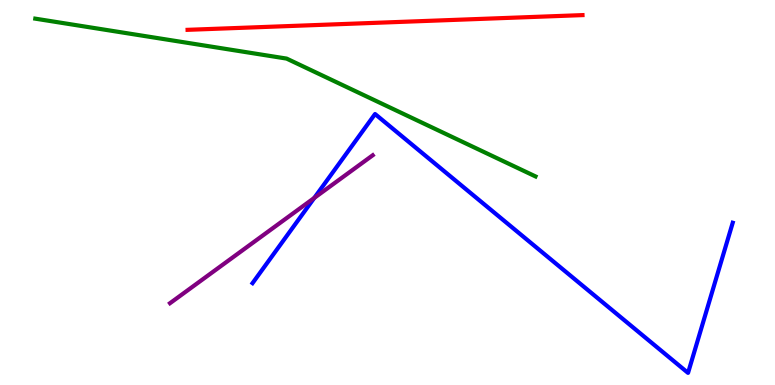[{'lines': ['blue', 'red'], 'intersections': []}, {'lines': ['green', 'red'], 'intersections': []}, {'lines': ['purple', 'red'], 'intersections': []}, {'lines': ['blue', 'green'], 'intersections': []}, {'lines': ['blue', 'purple'], 'intersections': [{'x': 4.06, 'y': 4.86}]}, {'lines': ['green', 'purple'], 'intersections': []}]